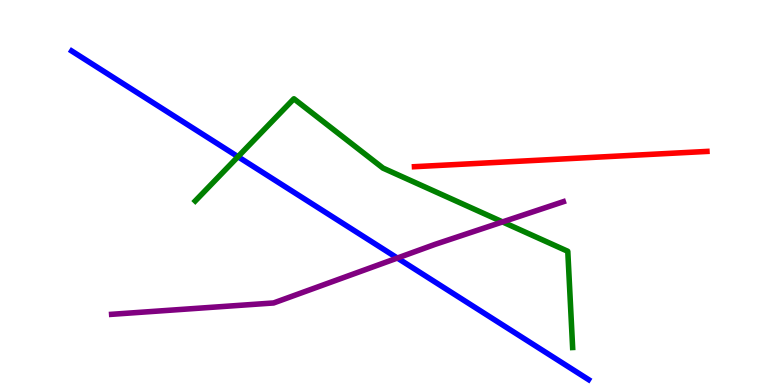[{'lines': ['blue', 'red'], 'intersections': []}, {'lines': ['green', 'red'], 'intersections': []}, {'lines': ['purple', 'red'], 'intersections': []}, {'lines': ['blue', 'green'], 'intersections': [{'x': 3.07, 'y': 5.93}]}, {'lines': ['blue', 'purple'], 'intersections': [{'x': 5.13, 'y': 3.3}]}, {'lines': ['green', 'purple'], 'intersections': [{'x': 6.48, 'y': 4.24}]}]